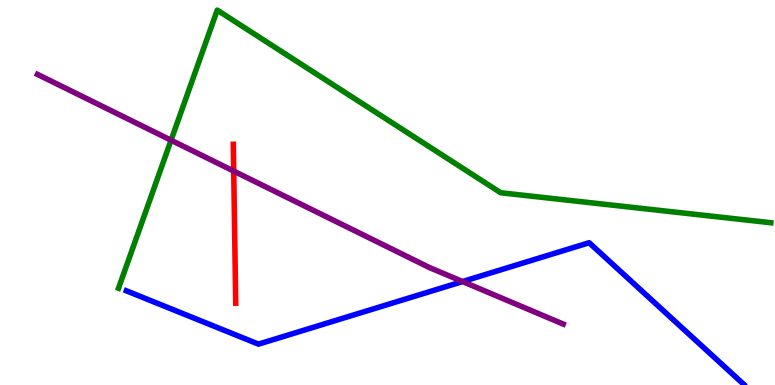[{'lines': ['blue', 'red'], 'intersections': []}, {'lines': ['green', 'red'], 'intersections': []}, {'lines': ['purple', 'red'], 'intersections': [{'x': 3.02, 'y': 5.56}]}, {'lines': ['blue', 'green'], 'intersections': []}, {'lines': ['blue', 'purple'], 'intersections': [{'x': 5.97, 'y': 2.69}]}, {'lines': ['green', 'purple'], 'intersections': [{'x': 2.21, 'y': 6.36}]}]